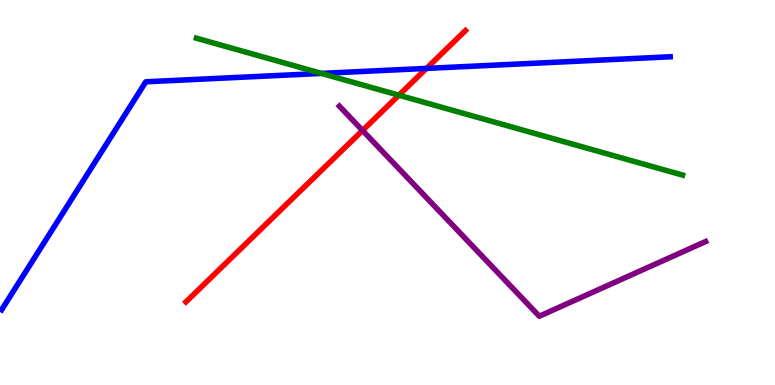[{'lines': ['blue', 'red'], 'intersections': [{'x': 5.5, 'y': 8.22}]}, {'lines': ['green', 'red'], 'intersections': [{'x': 5.15, 'y': 7.53}]}, {'lines': ['purple', 'red'], 'intersections': [{'x': 4.68, 'y': 6.61}]}, {'lines': ['blue', 'green'], 'intersections': [{'x': 4.15, 'y': 8.09}]}, {'lines': ['blue', 'purple'], 'intersections': []}, {'lines': ['green', 'purple'], 'intersections': []}]